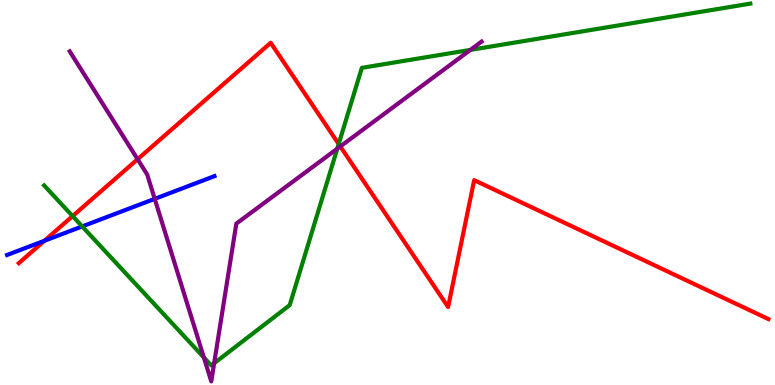[{'lines': ['blue', 'red'], 'intersections': [{'x': 0.573, 'y': 3.75}]}, {'lines': ['green', 'red'], 'intersections': [{'x': 0.937, 'y': 4.39}, {'x': 4.37, 'y': 6.26}]}, {'lines': ['purple', 'red'], 'intersections': [{'x': 1.78, 'y': 5.86}, {'x': 4.39, 'y': 6.2}]}, {'lines': ['blue', 'green'], 'intersections': [{'x': 1.06, 'y': 4.12}]}, {'lines': ['blue', 'purple'], 'intersections': [{'x': 2.0, 'y': 4.83}]}, {'lines': ['green', 'purple'], 'intersections': [{'x': 2.63, 'y': 0.716}, {'x': 2.76, 'y': 0.565}, {'x': 4.35, 'y': 6.14}, {'x': 6.07, 'y': 8.7}]}]